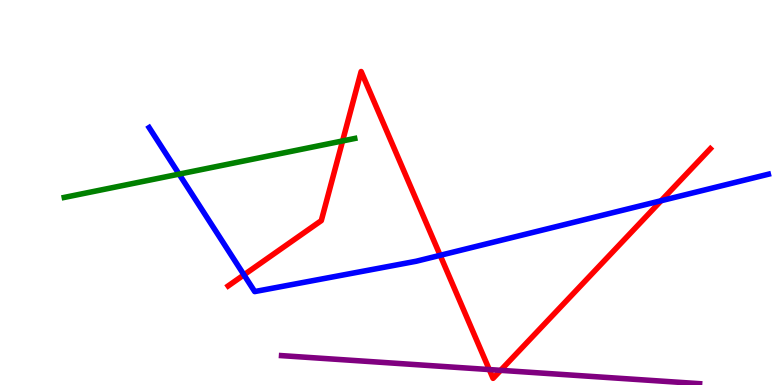[{'lines': ['blue', 'red'], 'intersections': [{'x': 3.15, 'y': 2.86}, {'x': 5.68, 'y': 3.37}, {'x': 8.53, 'y': 4.79}]}, {'lines': ['green', 'red'], 'intersections': [{'x': 4.42, 'y': 6.34}]}, {'lines': ['purple', 'red'], 'intersections': [{'x': 6.31, 'y': 0.401}, {'x': 6.46, 'y': 0.381}]}, {'lines': ['blue', 'green'], 'intersections': [{'x': 2.31, 'y': 5.48}]}, {'lines': ['blue', 'purple'], 'intersections': []}, {'lines': ['green', 'purple'], 'intersections': []}]